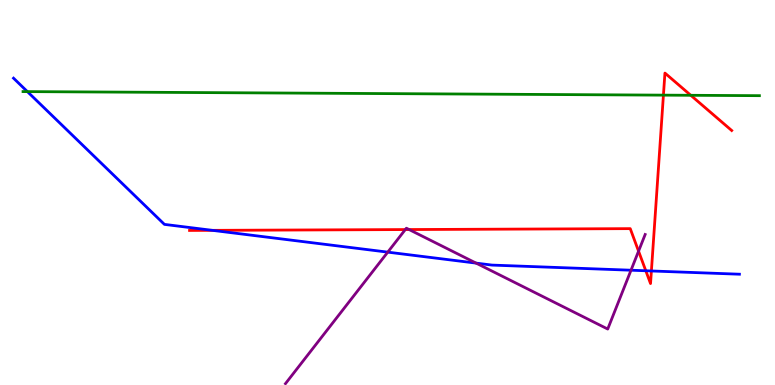[{'lines': ['blue', 'red'], 'intersections': [{'x': 2.74, 'y': 4.02}, {'x': 8.33, 'y': 2.97}, {'x': 8.41, 'y': 2.96}]}, {'lines': ['green', 'red'], 'intersections': [{'x': 8.56, 'y': 7.53}, {'x': 8.91, 'y': 7.52}]}, {'lines': ['purple', 'red'], 'intersections': [{'x': 5.23, 'y': 4.04}, {'x': 5.28, 'y': 4.04}, {'x': 8.24, 'y': 3.48}]}, {'lines': ['blue', 'green'], 'intersections': [{'x': 0.353, 'y': 7.62}]}, {'lines': ['blue', 'purple'], 'intersections': [{'x': 5.0, 'y': 3.45}, {'x': 6.14, 'y': 3.17}, {'x': 8.14, 'y': 2.98}]}, {'lines': ['green', 'purple'], 'intersections': []}]